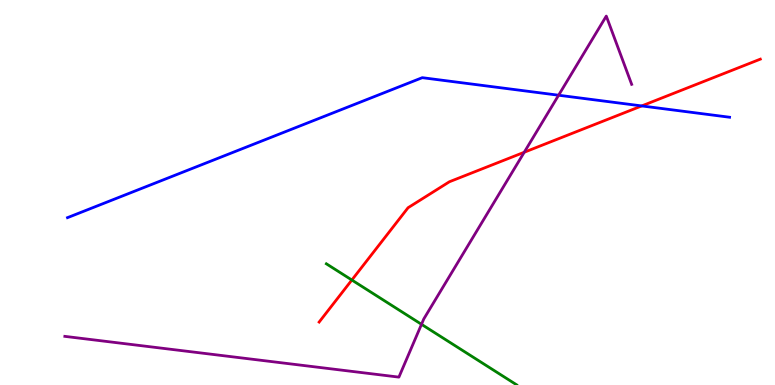[{'lines': ['blue', 'red'], 'intersections': [{'x': 8.28, 'y': 7.25}]}, {'lines': ['green', 'red'], 'intersections': [{'x': 4.54, 'y': 2.73}]}, {'lines': ['purple', 'red'], 'intersections': [{'x': 6.76, 'y': 6.05}]}, {'lines': ['blue', 'green'], 'intersections': []}, {'lines': ['blue', 'purple'], 'intersections': [{'x': 7.21, 'y': 7.53}]}, {'lines': ['green', 'purple'], 'intersections': [{'x': 5.44, 'y': 1.58}]}]